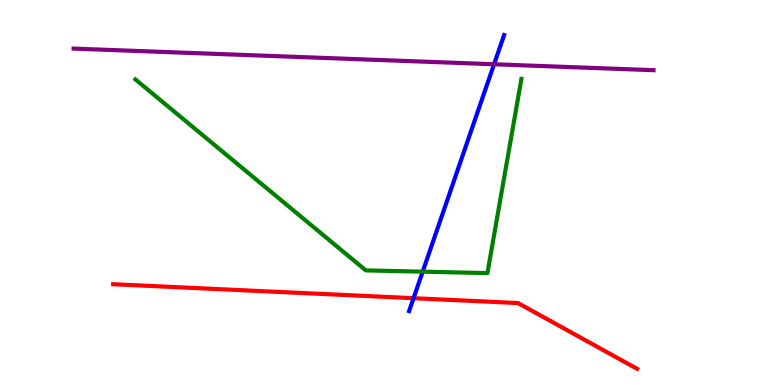[{'lines': ['blue', 'red'], 'intersections': [{'x': 5.34, 'y': 2.25}]}, {'lines': ['green', 'red'], 'intersections': []}, {'lines': ['purple', 'red'], 'intersections': []}, {'lines': ['blue', 'green'], 'intersections': [{'x': 5.45, 'y': 2.94}]}, {'lines': ['blue', 'purple'], 'intersections': [{'x': 6.38, 'y': 8.33}]}, {'lines': ['green', 'purple'], 'intersections': []}]